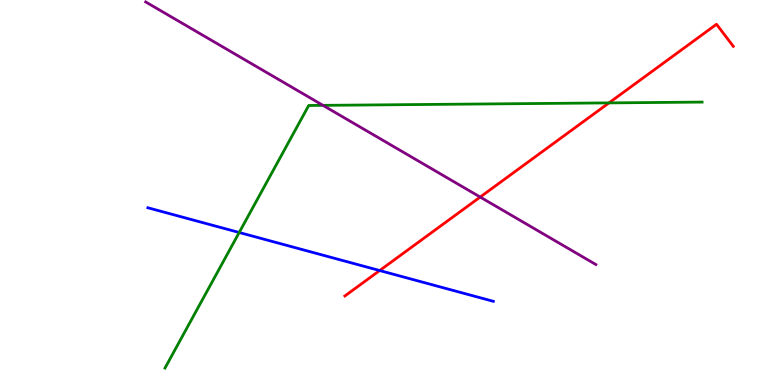[{'lines': ['blue', 'red'], 'intersections': [{'x': 4.9, 'y': 2.97}]}, {'lines': ['green', 'red'], 'intersections': [{'x': 7.86, 'y': 7.33}]}, {'lines': ['purple', 'red'], 'intersections': [{'x': 6.2, 'y': 4.88}]}, {'lines': ['blue', 'green'], 'intersections': [{'x': 3.09, 'y': 3.96}]}, {'lines': ['blue', 'purple'], 'intersections': []}, {'lines': ['green', 'purple'], 'intersections': [{'x': 4.17, 'y': 7.26}]}]